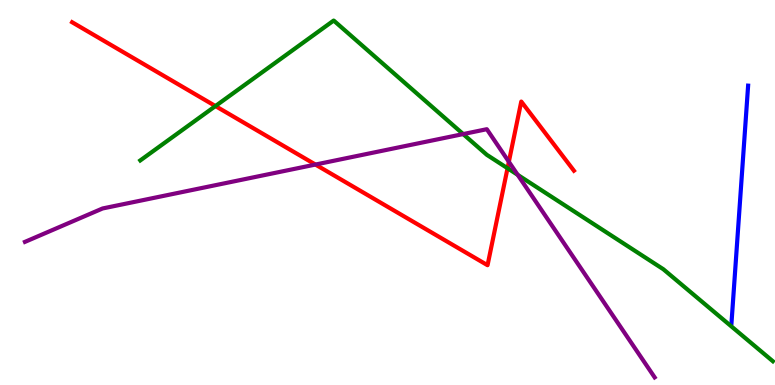[{'lines': ['blue', 'red'], 'intersections': []}, {'lines': ['green', 'red'], 'intersections': [{'x': 2.78, 'y': 7.25}, {'x': 6.55, 'y': 5.63}]}, {'lines': ['purple', 'red'], 'intersections': [{'x': 4.07, 'y': 5.73}, {'x': 6.57, 'y': 5.8}]}, {'lines': ['blue', 'green'], 'intersections': []}, {'lines': ['blue', 'purple'], 'intersections': []}, {'lines': ['green', 'purple'], 'intersections': [{'x': 5.98, 'y': 6.52}, {'x': 6.68, 'y': 5.46}]}]